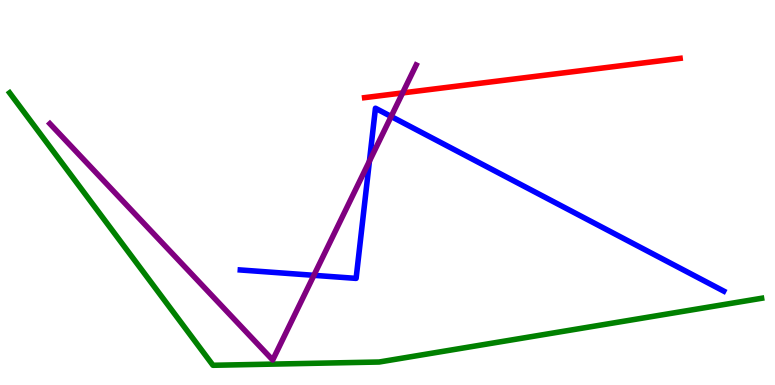[{'lines': ['blue', 'red'], 'intersections': []}, {'lines': ['green', 'red'], 'intersections': []}, {'lines': ['purple', 'red'], 'intersections': [{'x': 5.2, 'y': 7.59}]}, {'lines': ['blue', 'green'], 'intersections': []}, {'lines': ['blue', 'purple'], 'intersections': [{'x': 4.05, 'y': 2.85}, {'x': 4.77, 'y': 5.81}, {'x': 5.05, 'y': 6.97}]}, {'lines': ['green', 'purple'], 'intersections': []}]